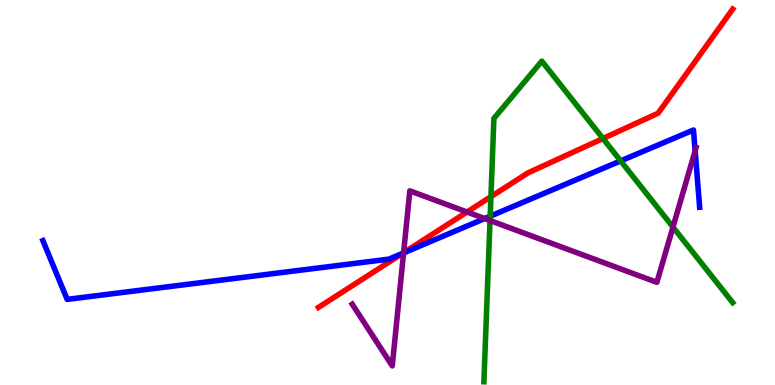[{'lines': ['blue', 'red'], 'intersections': [{'x': 5.2, 'y': 3.42}]}, {'lines': ['green', 'red'], 'intersections': [{'x': 6.33, 'y': 4.89}, {'x': 7.78, 'y': 6.4}]}, {'lines': ['purple', 'red'], 'intersections': [{'x': 5.21, 'y': 3.44}, {'x': 6.03, 'y': 4.49}]}, {'lines': ['blue', 'green'], 'intersections': [{'x': 6.33, 'y': 4.38}, {'x': 8.01, 'y': 5.82}]}, {'lines': ['blue', 'purple'], 'intersections': [{'x': 5.21, 'y': 3.43}, {'x': 6.25, 'y': 4.32}, {'x': 8.97, 'y': 6.08}]}, {'lines': ['green', 'purple'], 'intersections': [{'x': 6.32, 'y': 4.27}, {'x': 8.68, 'y': 4.1}]}]